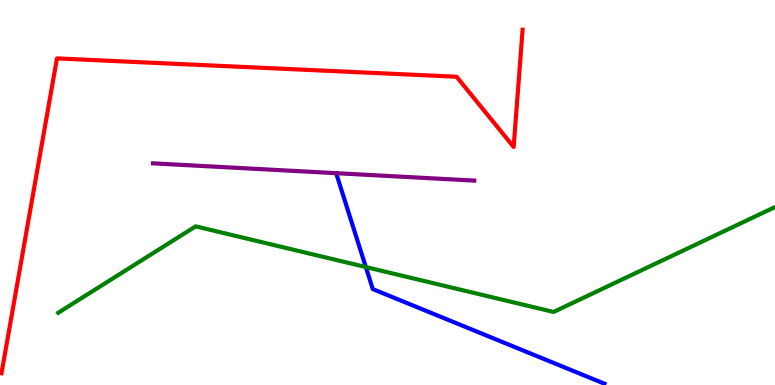[{'lines': ['blue', 'red'], 'intersections': []}, {'lines': ['green', 'red'], 'intersections': []}, {'lines': ['purple', 'red'], 'intersections': []}, {'lines': ['blue', 'green'], 'intersections': [{'x': 4.72, 'y': 3.06}]}, {'lines': ['blue', 'purple'], 'intersections': []}, {'lines': ['green', 'purple'], 'intersections': []}]